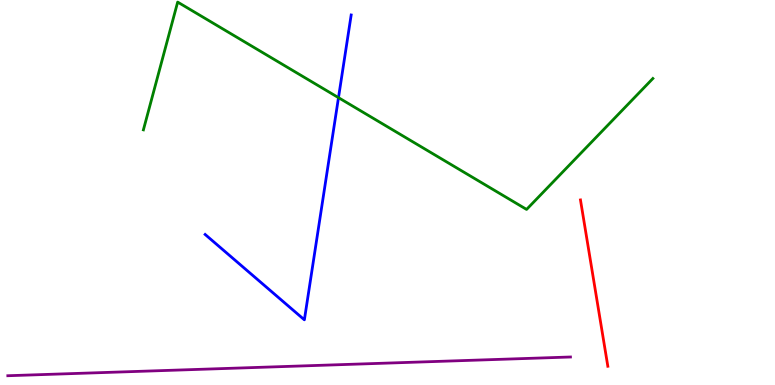[{'lines': ['blue', 'red'], 'intersections': []}, {'lines': ['green', 'red'], 'intersections': []}, {'lines': ['purple', 'red'], 'intersections': []}, {'lines': ['blue', 'green'], 'intersections': [{'x': 4.37, 'y': 7.46}]}, {'lines': ['blue', 'purple'], 'intersections': []}, {'lines': ['green', 'purple'], 'intersections': []}]